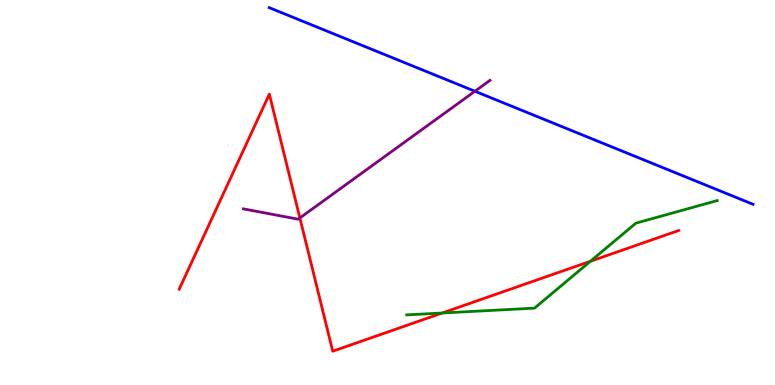[{'lines': ['blue', 'red'], 'intersections': []}, {'lines': ['green', 'red'], 'intersections': [{'x': 5.71, 'y': 1.87}, {'x': 7.62, 'y': 3.21}]}, {'lines': ['purple', 'red'], 'intersections': [{'x': 3.87, 'y': 4.34}]}, {'lines': ['blue', 'green'], 'intersections': []}, {'lines': ['blue', 'purple'], 'intersections': [{'x': 6.13, 'y': 7.63}]}, {'lines': ['green', 'purple'], 'intersections': []}]